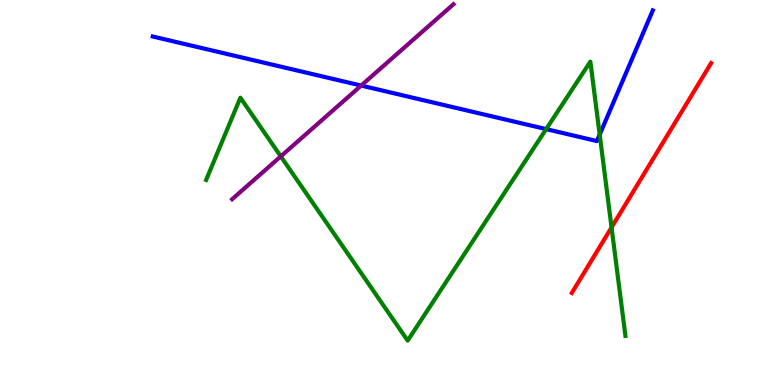[{'lines': ['blue', 'red'], 'intersections': []}, {'lines': ['green', 'red'], 'intersections': [{'x': 7.89, 'y': 4.09}]}, {'lines': ['purple', 'red'], 'intersections': []}, {'lines': ['blue', 'green'], 'intersections': [{'x': 7.05, 'y': 6.65}, {'x': 7.74, 'y': 6.5}]}, {'lines': ['blue', 'purple'], 'intersections': [{'x': 4.66, 'y': 7.78}]}, {'lines': ['green', 'purple'], 'intersections': [{'x': 3.62, 'y': 5.94}]}]